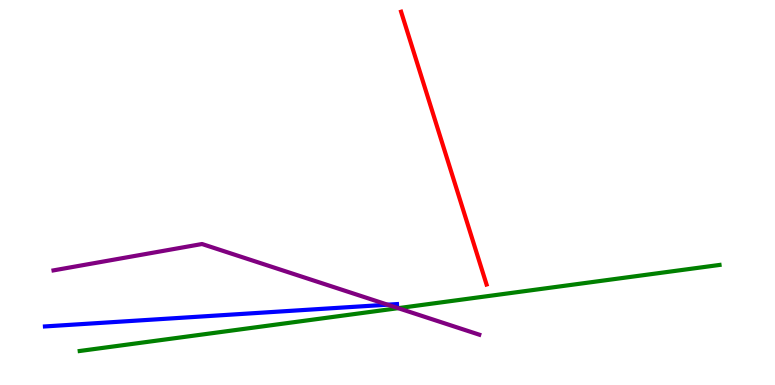[{'lines': ['blue', 'red'], 'intersections': []}, {'lines': ['green', 'red'], 'intersections': []}, {'lines': ['purple', 'red'], 'intersections': []}, {'lines': ['blue', 'green'], 'intersections': []}, {'lines': ['blue', 'purple'], 'intersections': [{'x': 5.0, 'y': 2.09}]}, {'lines': ['green', 'purple'], 'intersections': [{'x': 5.14, 'y': 2.0}]}]